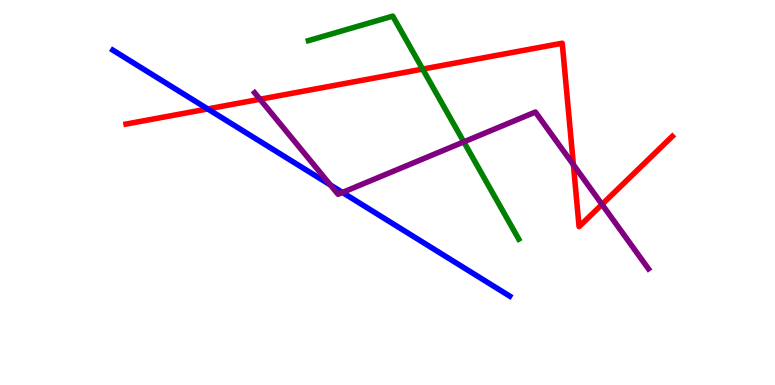[{'lines': ['blue', 'red'], 'intersections': [{'x': 2.68, 'y': 7.17}]}, {'lines': ['green', 'red'], 'intersections': [{'x': 5.45, 'y': 8.21}]}, {'lines': ['purple', 'red'], 'intersections': [{'x': 3.35, 'y': 7.42}, {'x': 7.4, 'y': 5.72}, {'x': 7.77, 'y': 4.69}]}, {'lines': ['blue', 'green'], 'intersections': []}, {'lines': ['blue', 'purple'], 'intersections': [{'x': 4.26, 'y': 5.2}, {'x': 4.42, 'y': 5.0}]}, {'lines': ['green', 'purple'], 'intersections': [{'x': 5.98, 'y': 6.31}]}]